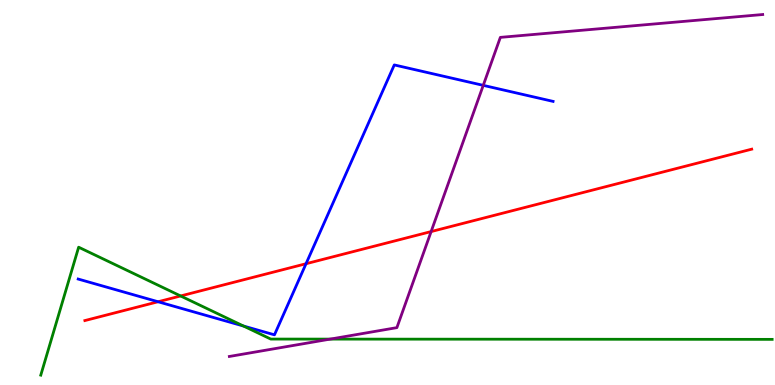[{'lines': ['blue', 'red'], 'intersections': [{'x': 2.04, 'y': 2.16}, {'x': 3.95, 'y': 3.15}]}, {'lines': ['green', 'red'], 'intersections': [{'x': 2.33, 'y': 2.31}]}, {'lines': ['purple', 'red'], 'intersections': [{'x': 5.56, 'y': 3.99}]}, {'lines': ['blue', 'green'], 'intersections': [{'x': 3.14, 'y': 1.53}]}, {'lines': ['blue', 'purple'], 'intersections': [{'x': 6.24, 'y': 7.78}]}, {'lines': ['green', 'purple'], 'intersections': [{'x': 4.26, 'y': 1.19}]}]